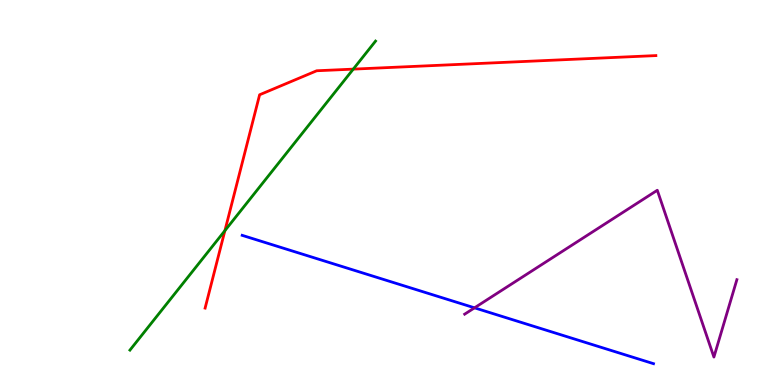[{'lines': ['blue', 'red'], 'intersections': []}, {'lines': ['green', 'red'], 'intersections': [{'x': 2.9, 'y': 4.01}, {'x': 4.56, 'y': 8.2}]}, {'lines': ['purple', 'red'], 'intersections': []}, {'lines': ['blue', 'green'], 'intersections': []}, {'lines': ['blue', 'purple'], 'intersections': [{'x': 6.12, 'y': 2.0}]}, {'lines': ['green', 'purple'], 'intersections': []}]